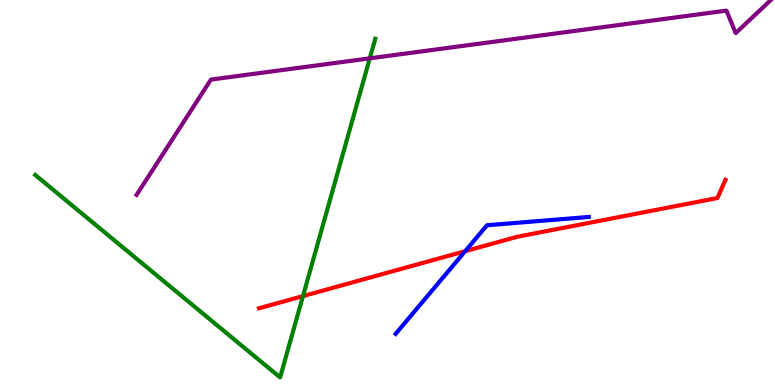[{'lines': ['blue', 'red'], 'intersections': [{'x': 6.0, 'y': 3.48}]}, {'lines': ['green', 'red'], 'intersections': [{'x': 3.91, 'y': 2.31}]}, {'lines': ['purple', 'red'], 'intersections': []}, {'lines': ['blue', 'green'], 'intersections': []}, {'lines': ['blue', 'purple'], 'intersections': []}, {'lines': ['green', 'purple'], 'intersections': [{'x': 4.77, 'y': 8.48}]}]